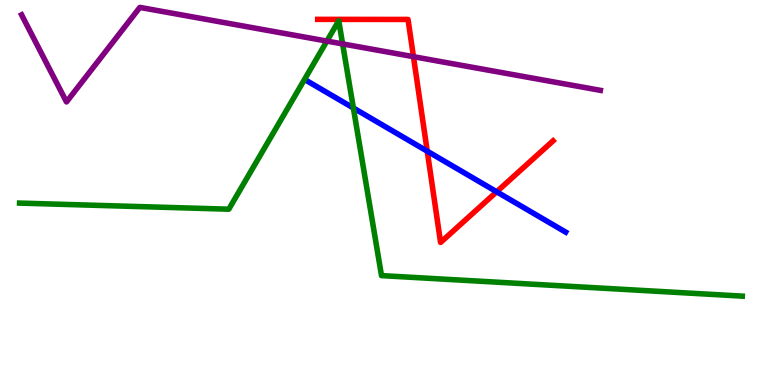[{'lines': ['blue', 'red'], 'intersections': [{'x': 5.51, 'y': 6.07}, {'x': 6.41, 'y': 5.02}]}, {'lines': ['green', 'red'], 'intersections': []}, {'lines': ['purple', 'red'], 'intersections': [{'x': 5.33, 'y': 8.53}]}, {'lines': ['blue', 'green'], 'intersections': [{'x': 4.56, 'y': 7.19}]}, {'lines': ['blue', 'purple'], 'intersections': []}, {'lines': ['green', 'purple'], 'intersections': [{'x': 4.22, 'y': 8.93}, {'x': 4.42, 'y': 8.86}]}]